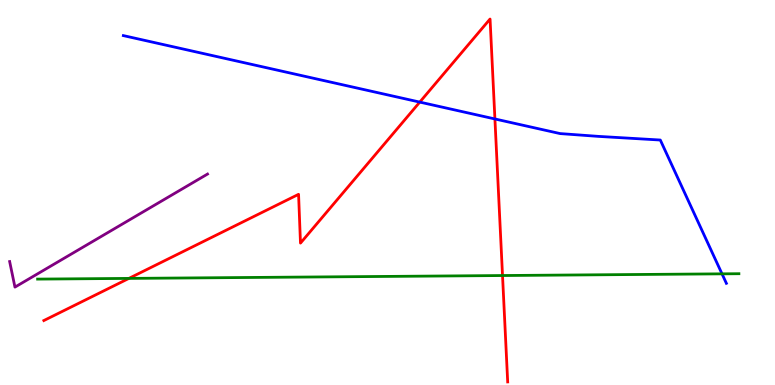[{'lines': ['blue', 'red'], 'intersections': [{'x': 5.42, 'y': 7.35}, {'x': 6.39, 'y': 6.91}]}, {'lines': ['green', 'red'], 'intersections': [{'x': 1.66, 'y': 2.77}, {'x': 6.48, 'y': 2.84}]}, {'lines': ['purple', 'red'], 'intersections': []}, {'lines': ['blue', 'green'], 'intersections': [{'x': 9.32, 'y': 2.89}]}, {'lines': ['blue', 'purple'], 'intersections': []}, {'lines': ['green', 'purple'], 'intersections': []}]